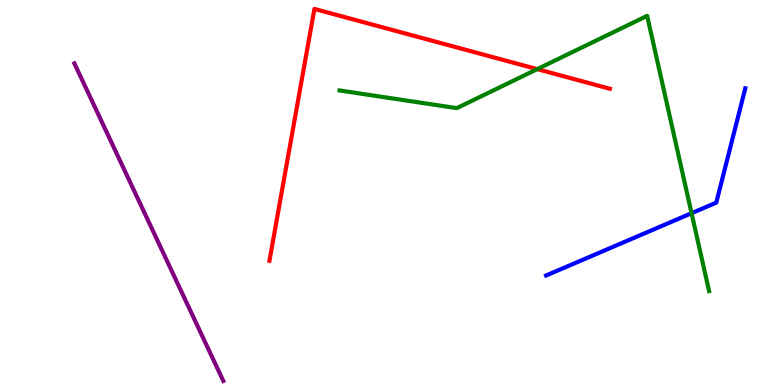[{'lines': ['blue', 'red'], 'intersections': []}, {'lines': ['green', 'red'], 'intersections': [{'x': 6.93, 'y': 8.2}]}, {'lines': ['purple', 'red'], 'intersections': []}, {'lines': ['blue', 'green'], 'intersections': [{'x': 8.92, 'y': 4.46}]}, {'lines': ['blue', 'purple'], 'intersections': []}, {'lines': ['green', 'purple'], 'intersections': []}]